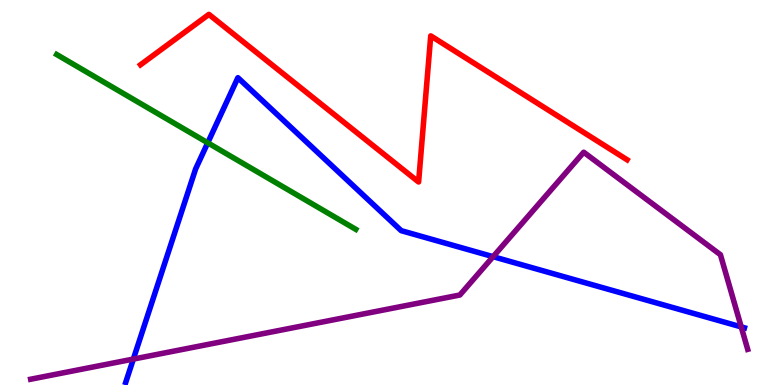[{'lines': ['blue', 'red'], 'intersections': []}, {'lines': ['green', 'red'], 'intersections': []}, {'lines': ['purple', 'red'], 'intersections': []}, {'lines': ['blue', 'green'], 'intersections': [{'x': 2.68, 'y': 6.29}]}, {'lines': ['blue', 'purple'], 'intersections': [{'x': 1.72, 'y': 0.673}, {'x': 6.36, 'y': 3.33}, {'x': 9.56, 'y': 1.51}]}, {'lines': ['green', 'purple'], 'intersections': []}]